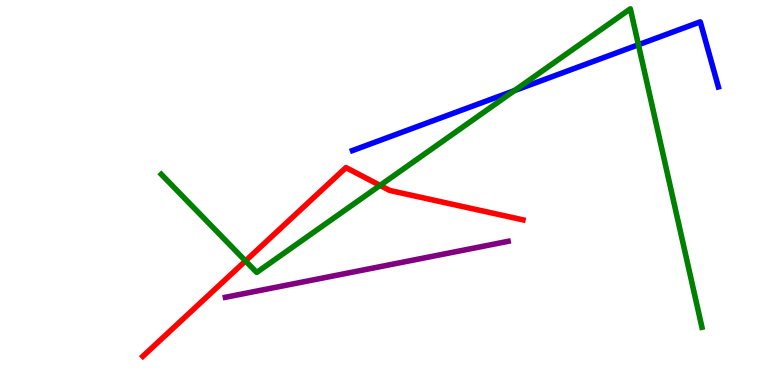[{'lines': ['blue', 'red'], 'intersections': []}, {'lines': ['green', 'red'], 'intersections': [{'x': 3.17, 'y': 3.22}, {'x': 4.9, 'y': 5.18}]}, {'lines': ['purple', 'red'], 'intersections': []}, {'lines': ['blue', 'green'], 'intersections': [{'x': 6.64, 'y': 7.65}, {'x': 8.24, 'y': 8.84}]}, {'lines': ['blue', 'purple'], 'intersections': []}, {'lines': ['green', 'purple'], 'intersections': []}]